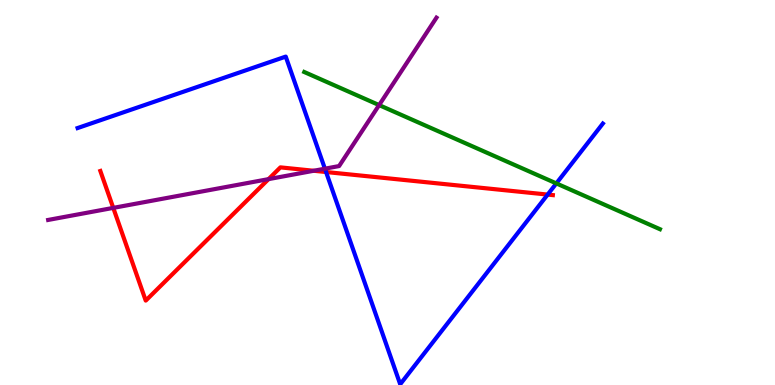[{'lines': ['blue', 'red'], 'intersections': [{'x': 4.21, 'y': 5.53}, {'x': 7.07, 'y': 4.95}]}, {'lines': ['green', 'red'], 'intersections': []}, {'lines': ['purple', 'red'], 'intersections': [{'x': 1.46, 'y': 4.6}, {'x': 3.46, 'y': 5.35}, {'x': 4.05, 'y': 5.56}]}, {'lines': ['blue', 'green'], 'intersections': [{'x': 7.18, 'y': 5.24}]}, {'lines': ['blue', 'purple'], 'intersections': [{'x': 4.19, 'y': 5.62}]}, {'lines': ['green', 'purple'], 'intersections': [{'x': 4.89, 'y': 7.27}]}]